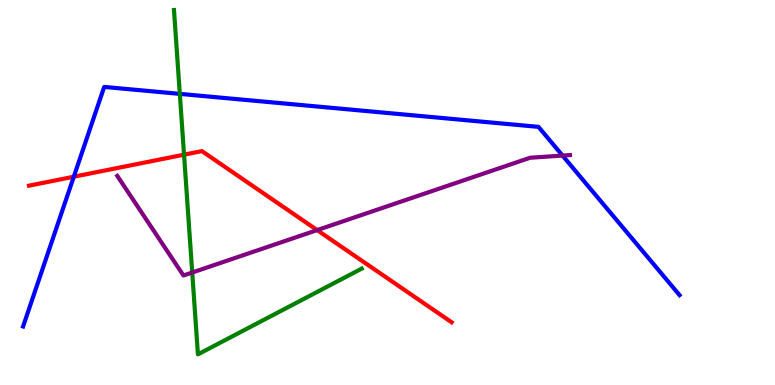[{'lines': ['blue', 'red'], 'intersections': [{'x': 0.952, 'y': 5.41}]}, {'lines': ['green', 'red'], 'intersections': [{'x': 2.37, 'y': 5.98}]}, {'lines': ['purple', 'red'], 'intersections': [{'x': 4.09, 'y': 4.02}]}, {'lines': ['blue', 'green'], 'intersections': [{'x': 2.32, 'y': 7.56}]}, {'lines': ['blue', 'purple'], 'intersections': [{'x': 7.26, 'y': 5.96}]}, {'lines': ['green', 'purple'], 'intersections': [{'x': 2.48, 'y': 2.92}]}]